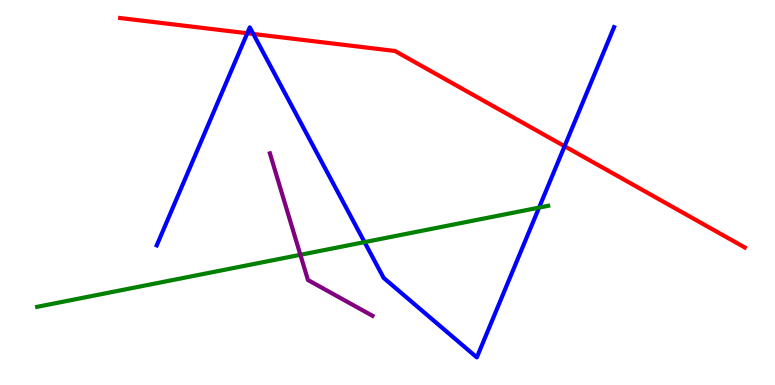[{'lines': ['blue', 'red'], 'intersections': [{'x': 3.19, 'y': 9.14}, {'x': 3.27, 'y': 9.12}, {'x': 7.28, 'y': 6.2}]}, {'lines': ['green', 'red'], 'intersections': []}, {'lines': ['purple', 'red'], 'intersections': []}, {'lines': ['blue', 'green'], 'intersections': [{'x': 4.7, 'y': 3.71}, {'x': 6.96, 'y': 4.61}]}, {'lines': ['blue', 'purple'], 'intersections': []}, {'lines': ['green', 'purple'], 'intersections': [{'x': 3.88, 'y': 3.38}]}]